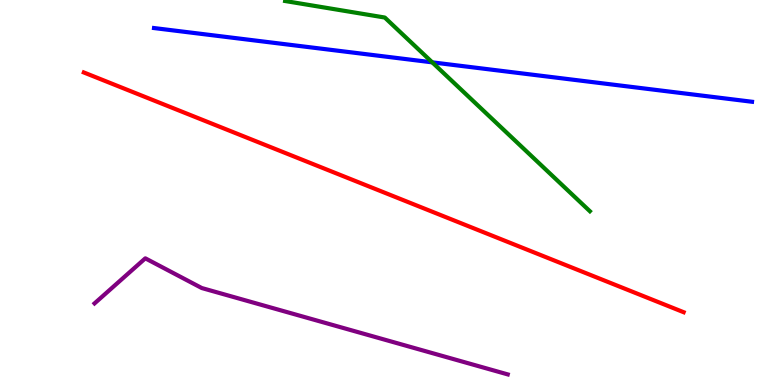[{'lines': ['blue', 'red'], 'intersections': []}, {'lines': ['green', 'red'], 'intersections': []}, {'lines': ['purple', 'red'], 'intersections': []}, {'lines': ['blue', 'green'], 'intersections': [{'x': 5.58, 'y': 8.38}]}, {'lines': ['blue', 'purple'], 'intersections': []}, {'lines': ['green', 'purple'], 'intersections': []}]